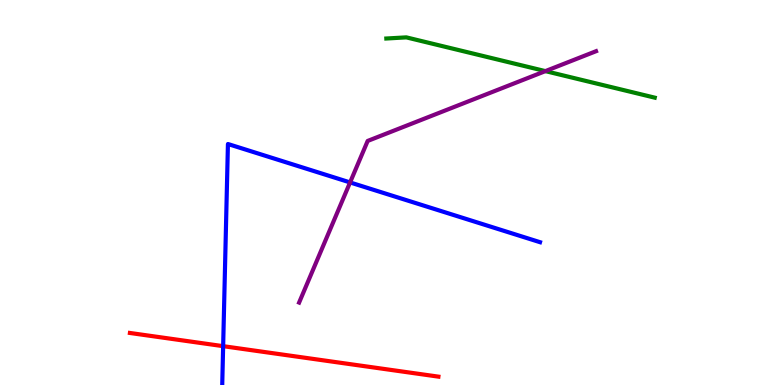[{'lines': ['blue', 'red'], 'intersections': [{'x': 2.88, 'y': 1.01}]}, {'lines': ['green', 'red'], 'intersections': []}, {'lines': ['purple', 'red'], 'intersections': []}, {'lines': ['blue', 'green'], 'intersections': []}, {'lines': ['blue', 'purple'], 'intersections': [{'x': 4.52, 'y': 5.26}]}, {'lines': ['green', 'purple'], 'intersections': [{'x': 7.04, 'y': 8.15}]}]